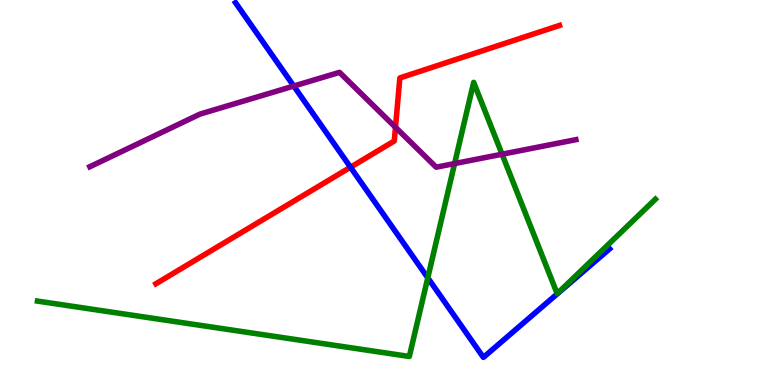[{'lines': ['blue', 'red'], 'intersections': [{'x': 4.52, 'y': 5.66}]}, {'lines': ['green', 'red'], 'intersections': []}, {'lines': ['purple', 'red'], 'intersections': [{'x': 5.1, 'y': 6.69}]}, {'lines': ['blue', 'green'], 'intersections': [{'x': 5.52, 'y': 2.78}]}, {'lines': ['blue', 'purple'], 'intersections': [{'x': 3.79, 'y': 7.77}]}, {'lines': ['green', 'purple'], 'intersections': [{'x': 5.87, 'y': 5.75}, {'x': 6.48, 'y': 5.99}]}]